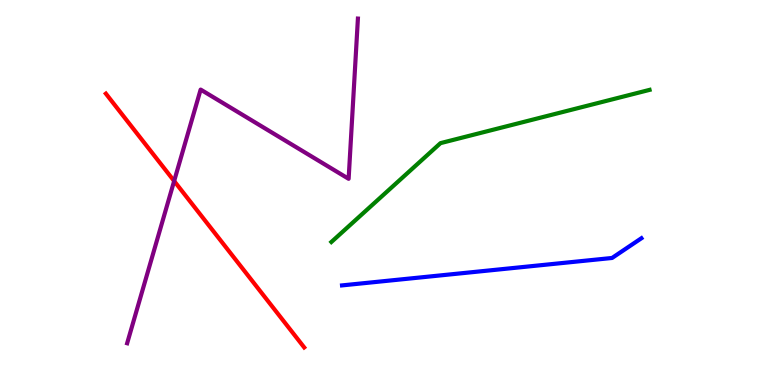[{'lines': ['blue', 'red'], 'intersections': []}, {'lines': ['green', 'red'], 'intersections': []}, {'lines': ['purple', 'red'], 'intersections': [{'x': 2.25, 'y': 5.3}]}, {'lines': ['blue', 'green'], 'intersections': []}, {'lines': ['blue', 'purple'], 'intersections': []}, {'lines': ['green', 'purple'], 'intersections': []}]